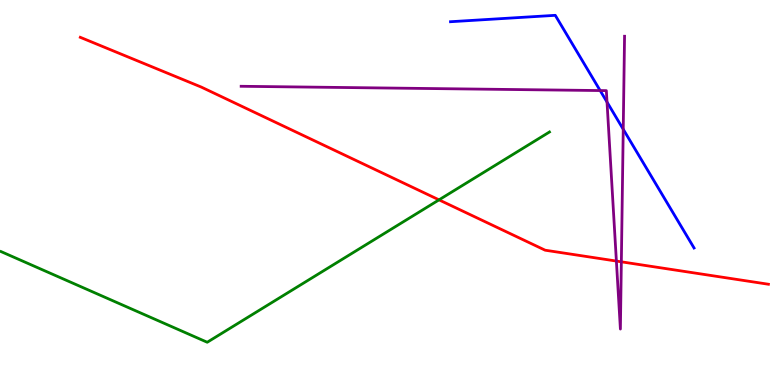[{'lines': ['blue', 'red'], 'intersections': []}, {'lines': ['green', 'red'], 'intersections': [{'x': 5.66, 'y': 4.81}]}, {'lines': ['purple', 'red'], 'intersections': [{'x': 7.95, 'y': 3.22}, {'x': 8.02, 'y': 3.2}]}, {'lines': ['blue', 'green'], 'intersections': []}, {'lines': ['blue', 'purple'], 'intersections': [{'x': 7.74, 'y': 7.65}, {'x': 7.83, 'y': 7.35}, {'x': 8.04, 'y': 6.64}]}, {'lines': ['green', 'purple'], 'intersections': []}]